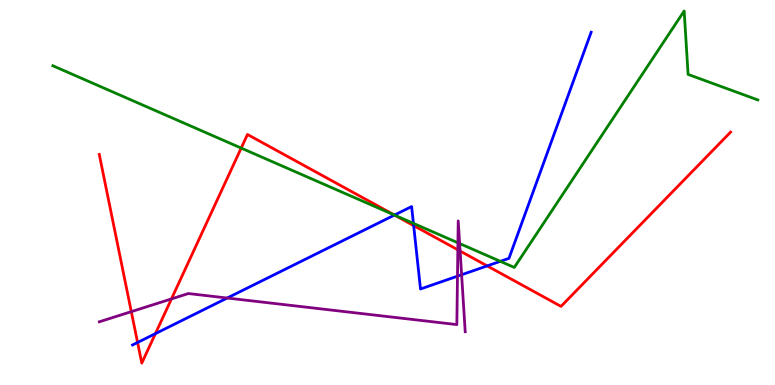[{'lines': ['blue', 'red'], 'intersections': [{'x': 1.78, 'y': 1.1}, {'x': 2.01, 'y': 1.33}, {'x': 5.09, 'y': 4.41}, {'x': 5.34, 'y': 4.14}, {'x': 6.29, 'y': 3.09}]}, {'lines': ['green', 'red'], 'intersections': [{'x': 3.11, 'y': 6.15}, {'x': 5.09, 'y': 4.41}]}, {'lines': ['purple', 'red'], 'intersections': [{'x': 1.69, 'y': 1.91}, {'x': 2.21, 'y': 2.24}, {'x': 5.91, 'y': 3.51}, {'x': 5.94, 'y': 3.48}]}, {'lines': ['blue', 'green'], 'intersections': [{'x': 5.09, 'y': 4.41}, {'x': 5.33, 'y': 4.2}, {'x': 6.46, 'y': 3.21}]}, {'lines': ['blue', 'purple'], 'intersections': [{'x': 2.93, 'y': 2.26}, {'x': 5.9, 'y': 2.83}, {'x': 5.96, 'y': 2.86}]}, {'lines': ['green', 'purple'], 'intersections': [{'x': 5.91, 'y': 3.69}, {'x': 5.93, 'y': 3.67}]}]